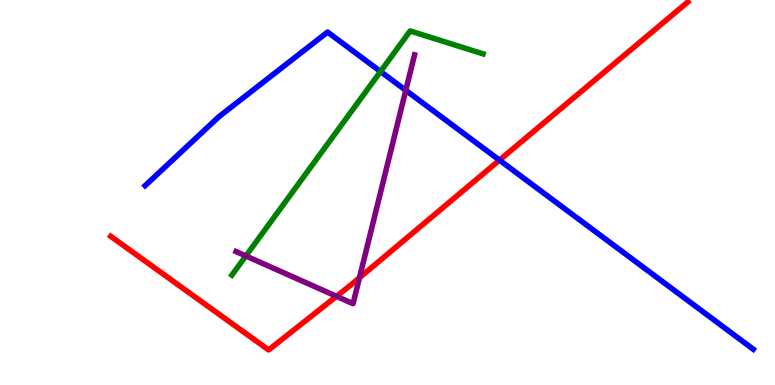[{'lines': ['blue', 'red'], 'intersections': [{'x': 6.44, 'y': 5.84}]}, {'lines': ['green', 'red'], 'intersections': []}, {'lines': ['purple', 'red'], 'intersections': [{'x': 4.34, 'y': 2.3}, {'x': 4.64, 'y': 2.79}]}, {'lines': ['blue', 'green'], 'intersections': [{'x': 4.91, 'y': 8.14}]}, {'lines': ['blue', 'purple'], 'intersections': [{'x': 5.24, 'y': 7.65}]}, {'lines': ['green', 'purple'], 'intersections': [{'x': 3.17, 'y': 3.35}]}]